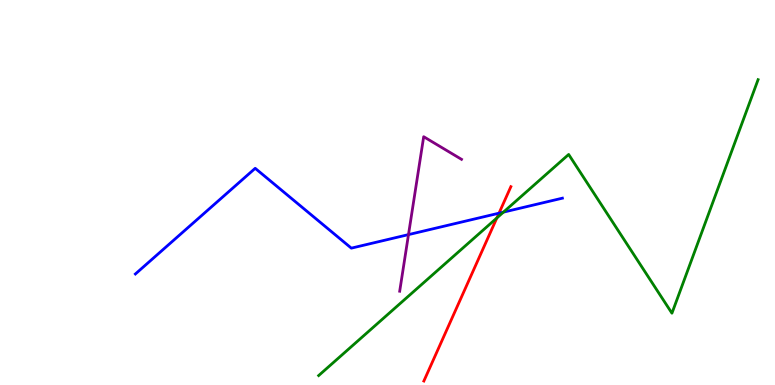[{'lines': ['blue', 'red'], 'intersections': [{'x': 6.44, 'y': 4.46}]}, {'lines': ['green', 'red'], 'intersections': [{'x': 6.41, 'y': 4.34}]}, {'lines': ['purple', 'red'], 'intersections': []}, {'lines': ['blue', 'green'], 'intersections': [{'x': 6.5, 'y': 4.49}]}, {'lines': ['blue', 'purple'], 'intersections': [{'x': 5.27, 'y': 3.91}]}, {'lines': ['green', 'purple'], 'intersections': []}]